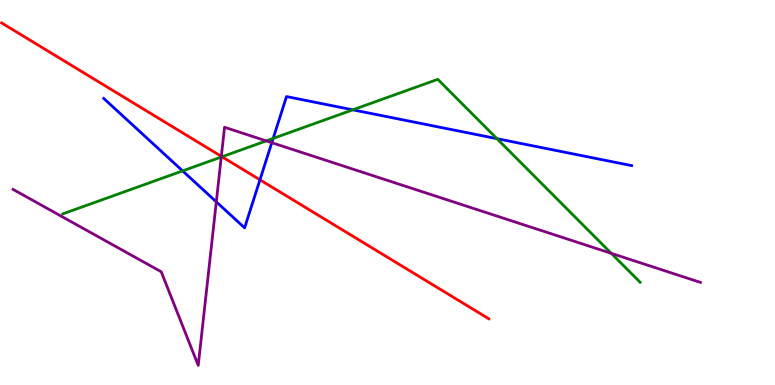[{'lines': ['blue', 'red'], 'intersections': [{'x': 3.35, 'y': 5.33}]}, {'lines': ['green', 'red'], 'intersections': [{'x': 2.86, 'y': 5.93}]}, {'lines': ['purple', 'red'], 'intersections': [{'x': 2.86, 'y': 5.94}]}, {'lines': ['blue', 'green'], 'intersections': [{'x': 2.36, 'y': 5.56}, {'x': 3.52, 'y': 6.41}, {'x': 4.55, 'y': 7.15}, {'x': 6.41, 'y': 6.4}]}, {'lines': ['blue', 'purple'], 'intersections': [{'x': 2.79, 'y': 4.76}, {'x': 3.51, 'y': 6.29}]}, {'lines': ['green', 'purple'], 'intersections': [{'x': 2.85, 'y': 5.92}, {'x': 3.44, 'y': 6.34}, {'x': 7.89, 'y': 3.42}]}]